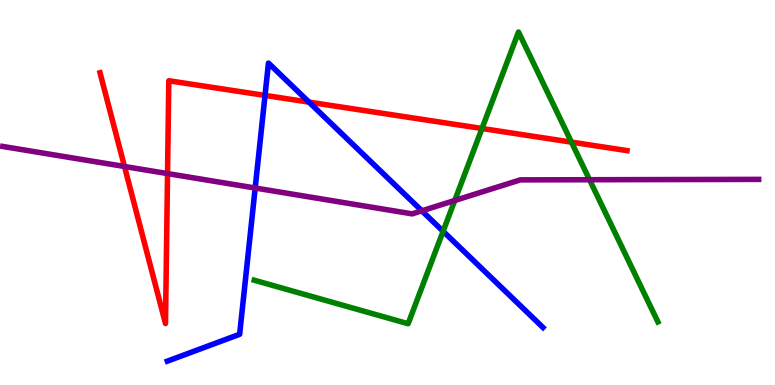[{'lines': ['blue', 'red'], 'intersections': [{'x': 3.42, 'y': 7.52}, {'x': 3.99, 'y': 7.35}]}, {'lines': ['green', 'red'], 'intersections': [{'x': 6.22, 'y': 6.66}, {'x': 7.37, 'y': 6.31}]}, {'lines': ['purple', 'red'], 'intersections': [{'x': 1.61, 'y': 5.68}, {'x': 2.16, 'y': 5.49}]}, {'lines': ['blue', 'green'], 'intersections': [{'x': 5.72, 'y': 3.99}]}, {'lines': ['blue', 'purple'], 'intersections': [{'x': 3.29, 'y': 5.12}, {'x': 5.44, 'y': 4.52}]}, {'lines': ['green', 'purple'], 'intersections': [{'x': 5.87, 'y': 4.79}, {'x': 7.61, 'y': 5.33}]}]